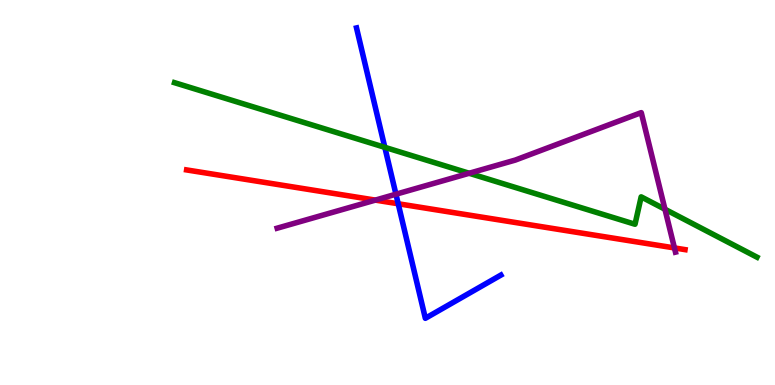[{'lines': ['blue', 'red'], 'intersections': [{'x': 5.14, 'y': 4.71}]}, {'lines': ['green', 'red'], 'intersections': []}, {'lines': ['purple', 'red'], 'intersections': [{'x': 4.84, 'y': 4.8}, {'x': 8.7, 'y': 3.56}]}, {'lines': ['blue', 'green'], 'intersections': [{'x': 4.97, 'y': 6.17}]}, {'lines': ['blue', 'purple'], 'intersections': [{'x': 5.11, 'y': 4.96}]}, {'lines': ['green', 'purple'], 'intersections': [{'x': 6.05, 'y': 5.5}, {'x': 8.58, 'y': 4.56}]}]